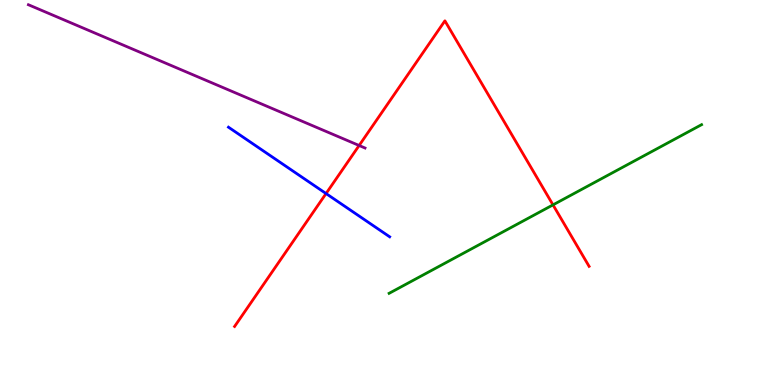[{'lines': ['blue', 'red'], 'intersections': [{'x': 4.21, 'y': 4.97}]}, {'lines': ['green', 'red'], 'intersections': [{'x': 7.14, 'y': 4.68}]}, {'lines': ['purple', 'red'], 'intersections': [{'x': 4.63, 'y': 6.22}]}, {'lines': ['blue', 'green'], 'intersections': []}, {'lines': ['blue', 'purple'], 'intersections': []}, {'lines': ['green', 'purple'], 'intersections': []}]